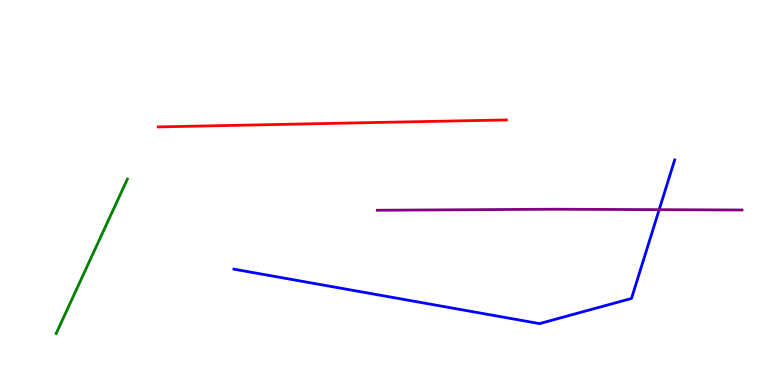[{'lines': ['blue', 'red'], 'intersections': []}, {'lines': ['green', 'red'], 'intersections': []}, {'lines': ['purple', 'red'], 'intersections': []}, {'lines': ['blue', 'green'], 'intersections': []}, {'lines': ['blue', 'purple'], 'intersections': [{'x': 8.51, 'y': 4.55}]}, {'lines': ['green', 'purple'], 'intersections': []}]